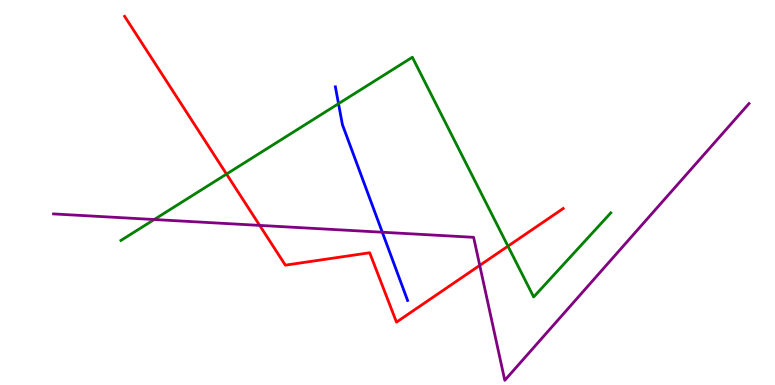[{'lines': ['blue', 'red'], 'intersections': []}, {'lines': ['green', 'red'], 'intersections': [{'x': 2.92, 'y': 5.48}, {'x': 6.55, 'y': 3.61}]}, {'lines': ['purple', 'red'], 'intersections': [{'x': 3.35, 'y': 4.15}, {'x': 6.19, 'y': 3.11}]}, {'lines': ['blue', 'green'], 'intersections': [{'x': 4.37, 'y': 7.31}]}, {'lines': ['blue', 'purple'], 'intersections': [{'x': 4.93, 'y': 3.97}]}, {'lines': ['green', 'purple'], 'intersections': [{'x': 1.99, 'y': 4.3}]}]